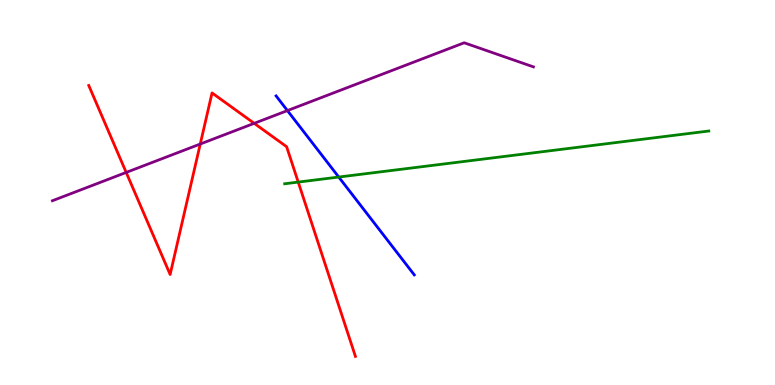[{'lines': ['blue', 'red'], 'intersections': []}, {'lines': ['green', 'red'], 'intersections': [{'x': 3.85, 'y': 5.27}]}, {'lines': ['purple', 'red'], 'intersections': [{'x': 1.63, 'y': 5.52}, {'x': 2.58, 'y': 6.26}, {'x': 3.28, 'y': 6.8}]}, {'lines': ['blue', 'green'], 'intersections': [{'x': 4.37, 'y': 5.4}]}, {'lines': ['blue', 'purple'], 'intersections': [{'x': 3.71, 'y': 7.13}]}, {'lines': ['green', 'purple'], 'intersections': []}]